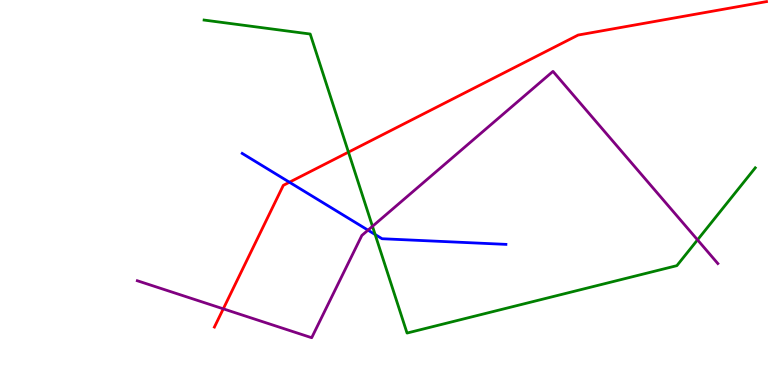[{'lines': ['blue', 'red'], 'intersections': [{'x': 3.73, 'y': 5.27}]}, {'lines': ['green', 'red'], 'intersections': [{'x': 4.5, 'y': 6.05}]}, {'lines': ['purple', 'red'], 'intersections': [{'x': 2.88, 'y': 1.98}]}, {'lines': ['blue', 'green'], 'intersections': [{'x': 4.84, 'y': 3.91}]}, {'lines': ['blue', 'purple'], 'intersections': [{'x': 4.75, 'y': 4.02}]}, {'lines': ['green', 'purple'], 'intersections': [{'x': 4.81, 'y': 4.12}, {'x': 9.0, 'y': 3.77}]}]